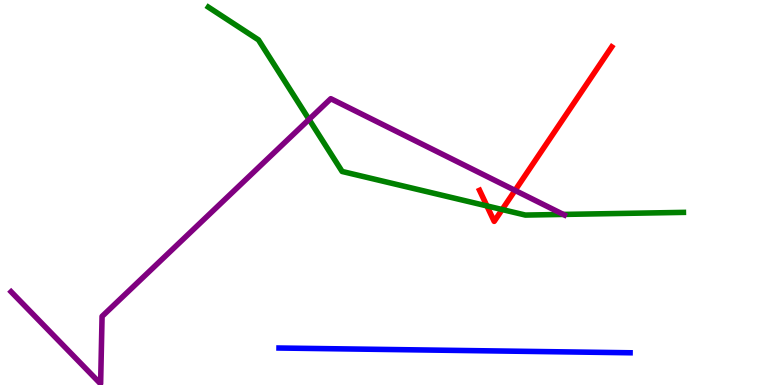[{'lines': ['blue', 'red'], 'intersections': []}, {'lines': ['green', 'red'], 'intersections': [{'x': 6.28, 'y': 4.65}, {'x': 6.48, 'y': 4.56}]}, {'lines': ['purple', 'red'], 'intersections': [{'x': 6.65, 'y': 5.05}]}, {'lines': ['blue', 'green'], 'intersections': []}, {'lines': ['blue', 'purple'], 'intersections': []}, {'lines': ['green', 'purple'], 'intersections': [{'x': 3.99, 'y': 6.9}, {'x': 7.27, 'y': 4.43}]}]